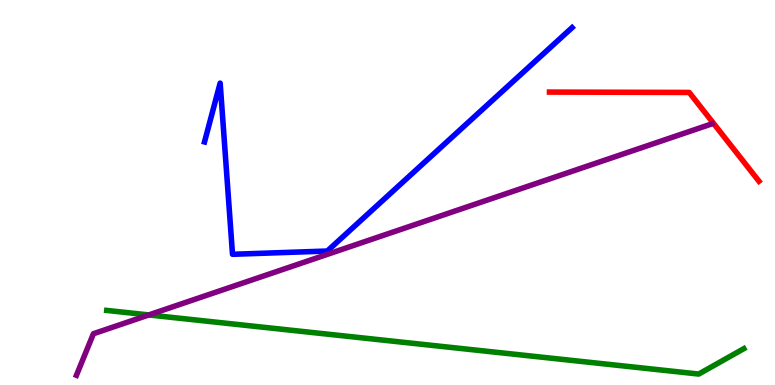[{'lines': ['blue', 'red'], 'intersections': []}, {'lines': ['green', 'red'], 'intersections': []}, {'lines': ['purple', 'red'], 'intersections': []}, {'lines': ['blue', 'green'], 'intersections': []}, {'lines': ['blue', 'purple'], 'intersections': []}, {'lines': ['green', 'purple'], 'intersections': [{'x': 1.92, 'y': 1.82}]}]